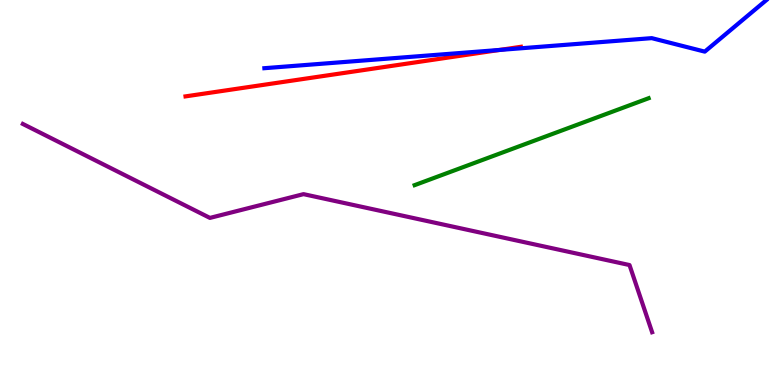[{'lines': ['blue', 'red'], 'intersections': [{'x': 6.45, 'y': 8.7}]}, {'lines': ['green', 'red'], 'intersections': []}, {'lines': ['purple', 'red'], 'intersections': []}, {'lines': ['blue', 'green'], 'intersections': []}, {'lines': ['blue', 'purple'], 'intersections': []}, {'lines': ['green', 'purple'], 'intersections': []}]